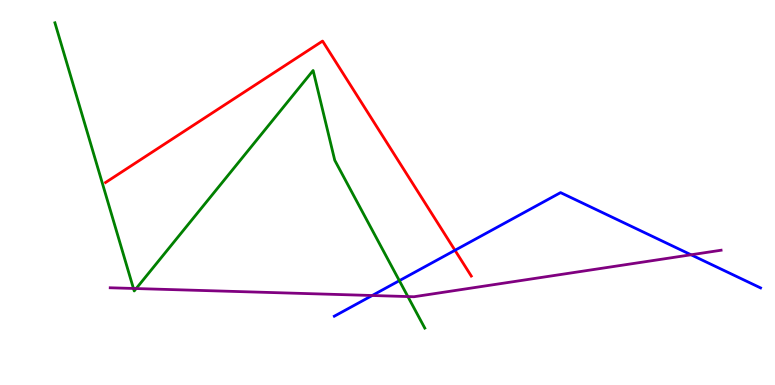[{'lines': ['blue', 'red'], 'intersections': [{'x': 5.87, 'y': 3.5}]}, {'lines': ['green', 'red'], 'intersections': []}, {'lines': ['purple', 'red'], 'intersections': []}, {'lines': ['blue', 'green'], 'intersections': [{'x': 5.15, 'y': 2.71}]}, {'lines': ['blue', 'purple'], 'intersections': [{'x': 4.8, 'y': 2.32}, {'x': 8.92, 'y': 3.38}]}, {'lines': ['green', 'purple'], 'intersections': [{'x': 1.72, 'y': 2.51}, {'x': 1.76, 'y': 2.51}, {'x': 5.26, 'y': 2.3}]}]